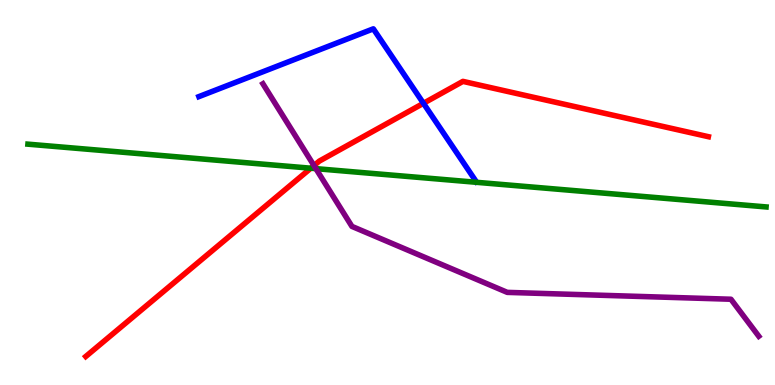[{'lines': ['blue', 'red'], 'intersections': [{'x': 5.46, 'y': 7.32}]}, {'lines': ['green', 'red'], 'intersections': [{'x': 4.01, 'y': 5.63}]}, {'lines': ['purple', 'red'], 'intersections': [{'x': 4.05, 'y': 5.7}]}, {'lines': ['blue', 'green'], 'intersections': []}, {'lines': ['blue', 'purple'], 'intersections': []}, {'lines': ['green', 'purple'], 'intersections': [{'x': 4.08, 'y': 5.62}]}]